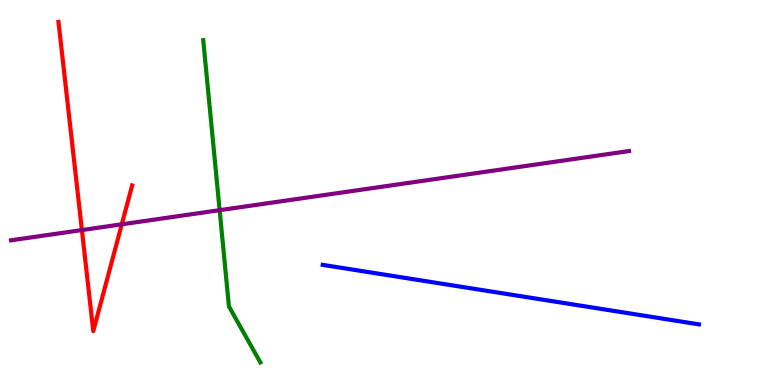[{'lines': ['blue', 'red'], 'intersections': []}, {'lines': ['green', 'red'], 'intersections': []}, {'lines': ['purple', 'red'], 'intersections': [{'x': 1.06, 'y': 4.02}, {'x': 1.57, 'y': 4.17}]}, {'lines': ['blue', 'green'], 'intersections': []}, {'lines': ['blue', 'purple'], 'intersections': []}, {'lines': ['green', 'purple'], 'intersections': [{'x': 2.83, 'y': 4.54}]}]